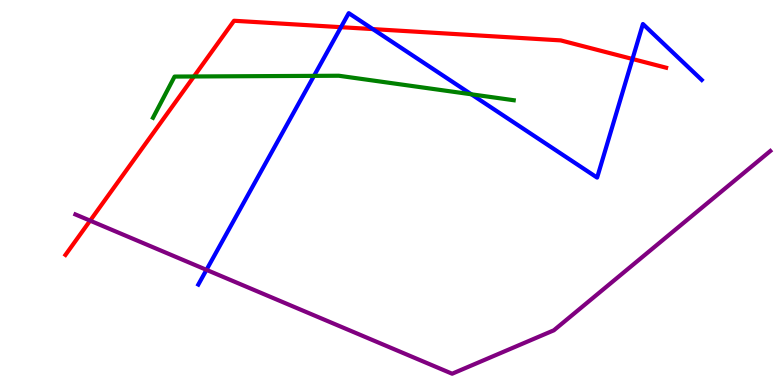[{'lines': ['blue', 'red'], 'intersections': [{'x': 4.4, 'y': 9.29}, {'x': 4.81, 'y': 9.24}, {'x': 8.16, 'y': 8.47}]}, {'lines': ['green', 'red'], 'intersections': [{'x': 2.5, 'y': 8.01}]}, {'lines': ['purple', 'red'], 'intersections': [{'x': 1.16, 'y': 4.27}]}, {'lines': ['blue', 'green'], 'intersections': [{'x': 4.05, 'y': 8.03}, {'x': 6.08, 'y': 7.55}]}, {'lines': ['blue', 'purple'], 'intersections': [{'x': 2.66, 'y': 2.99}]}, {'lines': ['green', 'purple'], 'intersections': []}]